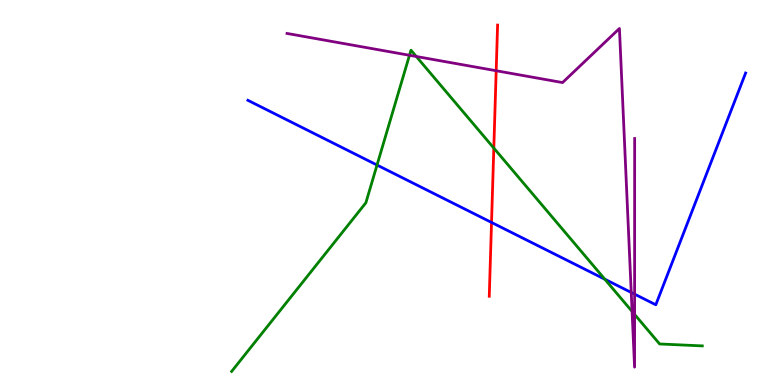[{'lines': ['blue', 'red'], 'intersections': [{'x': 6.34, 'y': 4.22}]}, {'lines': ['green', 'red'], 'intersections': [{'x': 6.37, 'y': 6.15}]}, {'lines': ['purple', 'red'], 'intersections': [{'x': 6.4, 'y': 8.16}]}, {'lines': ['blue', 'green'], 'intersections': [{'x': 4.86, 'y': 5.71}, {'x': 7.8, 'y': 2.75}]}, {'lines': ['blue', 'purple'], 'intersections': [{'x': 8.15, 'y': 2.4}, {'x': 8.19, 'y': 2.36}]}, {'lines': ['green', 'purple'], 'intersections': [{'x': 5.28, 'y': 8.56}, {'x': 5.37, 'y': 8.53}, {'x': 8.16, 'y': 1.91}, {'x': 8.19, 'y': 1.83}]}]